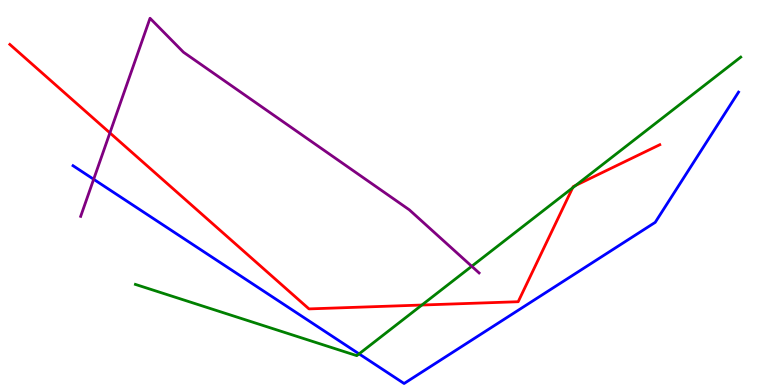[{'lines': ['blue', 'red'], 'intersections': []}, {'lines': ['green', 'red'], 'intersections': [{'x': 5.44, 'y': 2.08}, {'x': 7.39, 'y': 5.12}, {'x': 7.43, 'y': 5.19}]}, {'lines': ['purple', 'red'], 'intersections': [{'x': 1.42, 'y': 6.55}]}, {'lines': ['blue', 'green'], 'intersections': [{'x': 4.63, 'y': 0.809}]}, {'lines': ['blue', 'purple'], 'intersections': [{'x': 1.21, 'y': 5.34}]}, {'lines': ['green', 'purple'], 'intersections': [{'x': 6.09, 'y': 3.08}]}]